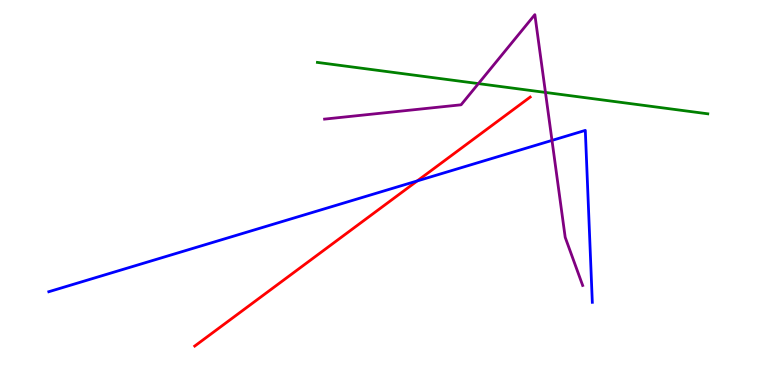[{'lines': ['blue', 'red'], 'intersections': [{'x': 5.38, 'y': 5.3}]}, {'lines': ['green', 'red'], 'intersections': []}, {'lines': ['purple', 'red'], 'intersections': []}, {'lines': ['blue', 'green'], 'intersections': []}, {'lines': ['blue', 'purple'], 'intersections': [{'x': 7.12, 'y': 6.35}]}, {'lines': ['green', 'purple'], 'intersections': [{'x': 6.17, 'y': 7.83}, {'x': 7.04, 'y': 7.6}]}]